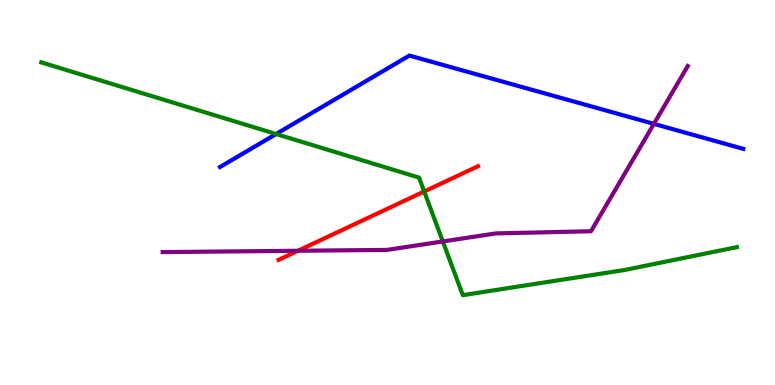[{'lines': ['blue', 'red'], 'intersections': []}, {'lines': ['green', 'red'], 'intersections': [{'x': 5.47, 'y': 5.03}]}, {'lines': ['purple', 'red'], 'intersections': [{'x': 3.84, 'y': 3.49}]}, {'lines': ['blue', 'green'], 'intersections': [{'x': 3.56, 'y': 6.52}]}, {'lines': ['blue', 'purple'], 'intersections': [{'x': 8.44, 'y': 6.78}]}, {'lines': ['green', 'purple'], 'intersections': [{'x': 5.71, 'y': 3.73}]}]